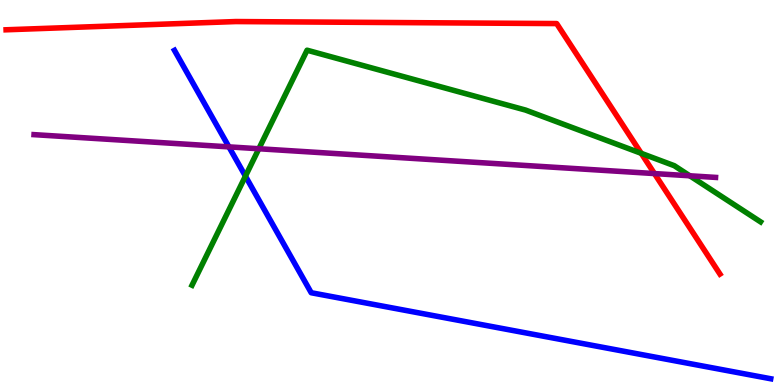[{'lines': ['blue', 'red'], 'intersections': []}, {'lines': ['green', 'red'], 'intersections': [{'x': 8.27, 'y': 6.02}]}, {'lines': ['purple', 'red'], 'intersections': [{'x': 8.44, 'y': 5.49}]}, {'lines': ['blue', 'green'], 'intersections': [{'x': 3.17, 'y': 5.42}]}, {'lines': ['blue', 'purple'], 'intersections': [{'x': 2.95, 'y': 6.19}]}, {'lines': ['green', 'purple'], 'intersections': [{'x': 3.34, 'y': 6.14}, {'x': 8.9, 'y': 5.43}]}]